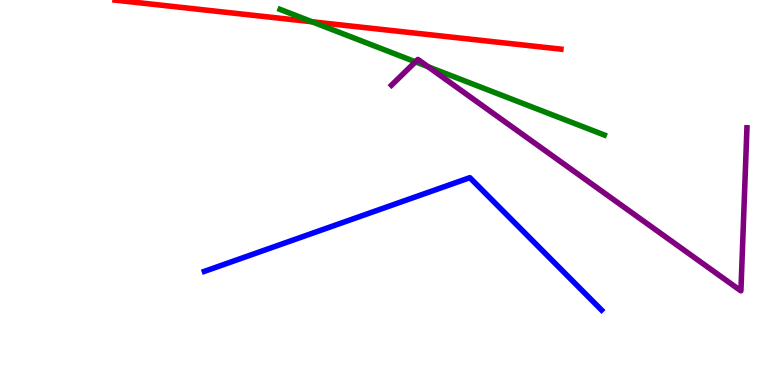[{'lines': ['blue', 'red'], 'intersections': []}, {'lines': ['green', 'red'], 'intersections': [{'x': 4.03, 'y': 9.43}]}, {'lines': ['purple', 'red'], 'intersections': []}, {'lines': ['blue', 'green'], 'intersections': []}, {'lines': ['blue', 'purple'], 'intersections': []}, {'lines': ['green', 'purple'], 'intersections': [{'x': 5.36, 'y': 8.39}, {'x': 5.52, 'y': 8.27}]}]